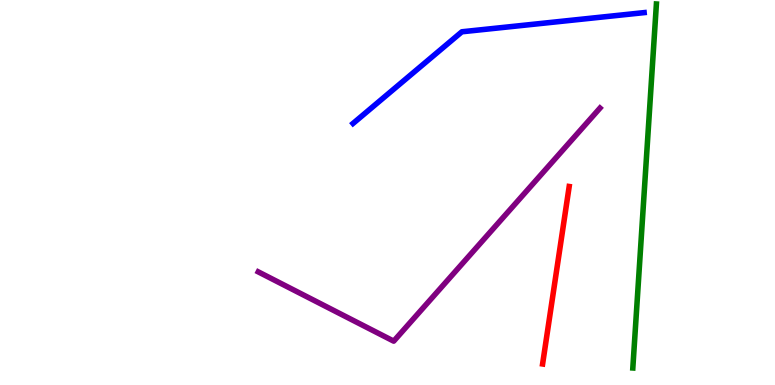[{'lines': ['blue', 'red'], 'intersections': []}, {'lines': ['green', 'red'], 'intersections': []}, {'lines': ['purple', 'red'], 'intersections': []}, {'lines': ['blue', 'green'], 'intersections': []}, {'lines': ['blue', 'purple'], 'intersections': []}, {'lines': ['green', 'purple'], 'intersections': []}]